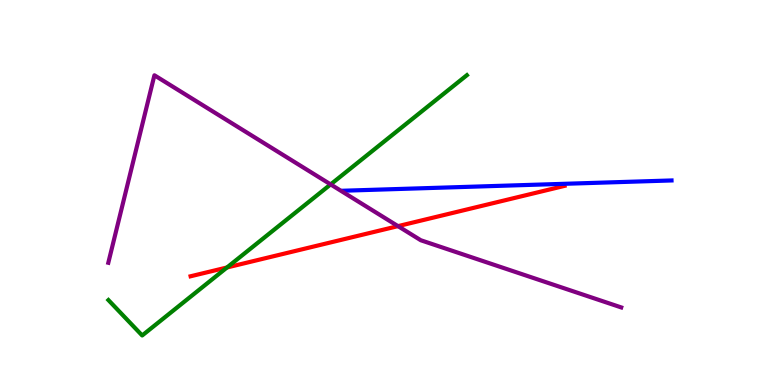[{'lines': ['blue', 'red'], 'intersections': []}, {'lines': ['green', 'red'], 'intersections': [{'x': 2.93, 'y': 3.05}]}, {'lines': ['purple', 'red'], 'intersections': [{'x': 5.14, 'y': 4.13}]}, {'lines': ['blue', 'green'], 'intersections': []}, {'lines': ['blue', 'purple'], 'intersections': []}, {'lines': ['green', 'purple'], 'intersections': [{'x': 4.27, 'y': 5.21}]}]